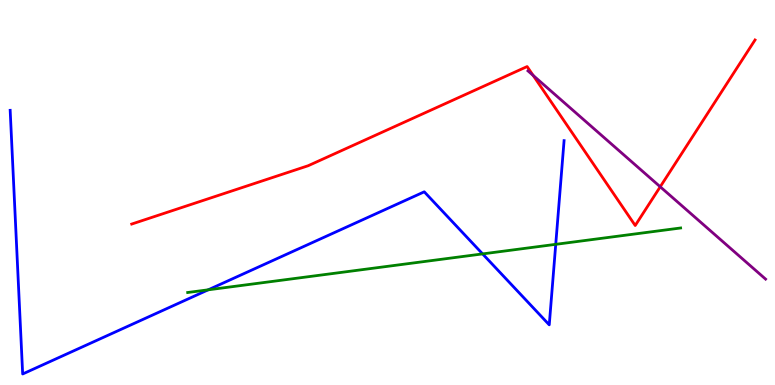[{'lines': ['blue', 'red'], 'intersections': []}, {'lines': ['green', 'red'], 'intersections': []}, {'lines': ['purple', 'red'], 'intersections': [{'x': 6.88, 'y': 8.04}, {'x': 8.52, 'y': 5.15}]}, {'lines': ['blue', 'green'], 'intersections': [{'x': 2.69, 'y': 2.47}, {'x': 6.23, 'y': 3.41}, {'x': 7.17, 'y': 3.65}]}, {'lines': ['blue', 'purple'], 'intersections': []}, {'lines': ['green', 'purple'], 'intersections': []}]